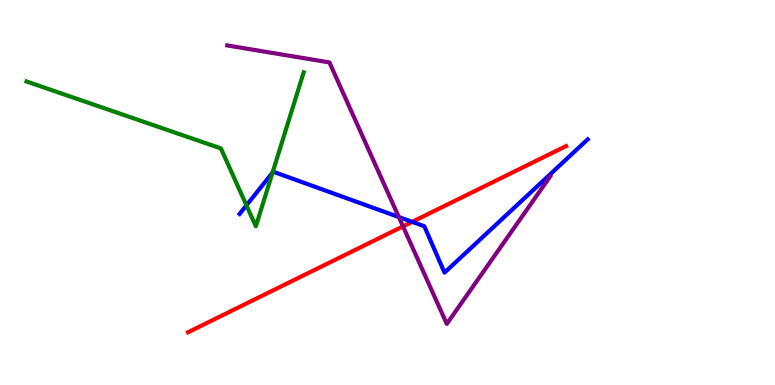[{'lines': ['blue', 'red'], 'intersections': [{'x': 5.32, 'y': 4.24}]}, {'lines': ['green', 'red'], 'intersections': []}, {'lines': ['purple', 'red'], 'intersections': [{'x': 5.2, 'y': 4.12}]}, {'lines': ['blue', 'green'], 'intersections': [{'x': 3.18, 'y': 4.67}, {'x': 3.52, 'y': 5.52}]}, {'lines': ['blue', 'purple'], 'intersections': [{'x': 5.15, 'y': 4.36}]}, {'lines': ['green', 'purple'], 'intersections': []}]